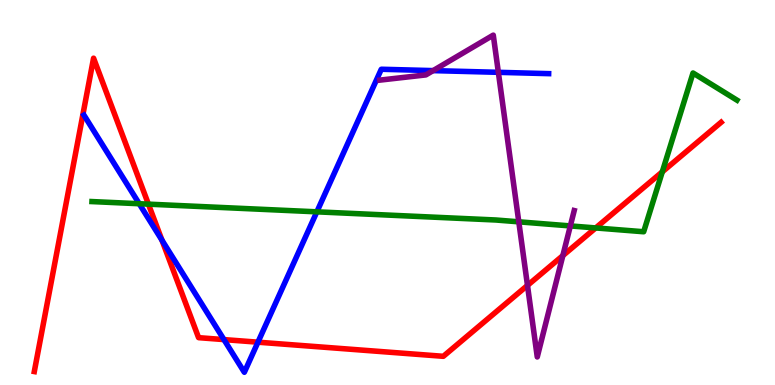[{'lines': ['blue', 'red'], 'intersections': [{'x': 2.09, 'y': 3.76}, {'x': 2.89, 'y': 1.18}, {'x': 3.33, 'y': 1.11}]}, {'lines': ['green', 'red'], 'intersections': [{'x': 1.92, 'y': 4.7}, {'x': 7.69, 'y': 4.08}, {'x': 8.55, 'y': 5.54}]}, {'lines': ['purple', 'red'], 'intersections': [{'x': 6.81, 'y': 2.59}, {'x': 7.26, 'y': 3.36}]}, {'lines': ['blue', 'green'], 'intersections': [{'x': 1.8, 'y': 4.71}, {'x': 4.09, 'y': 4.5}]}, {'lines': ['blue', 'purple'], 'intersections': [{'x': 5.59, 'y': 8.17}, {'x': 6.43, 'y': 8.12}]}, {'lines': ['green', 'purple'], 'intersections': [{'x': 6.69, 'y': 4.24}, {'x': 7.36, 'y': 4.13}]}]